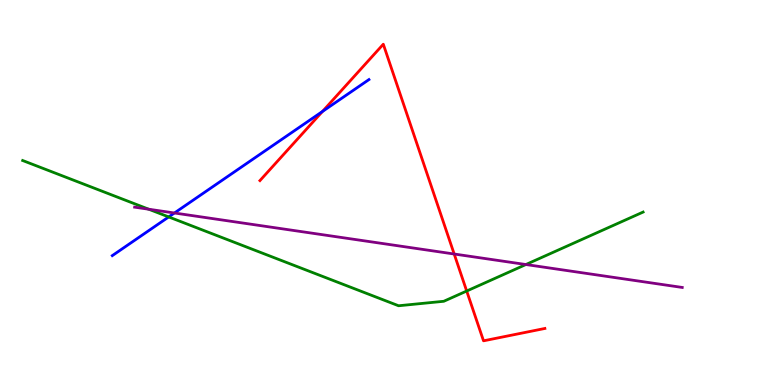[{'lines': ['blue', 'red'], 'intersections': [{'x': 4.16, 'y': 7.11}]}, {'lines': ['green', 'red'], 'intersections': [{'x': 6.02, 'y': 2.44}]}, {'lines': ['purple', 'red'], 'intersections': [{'x': 5.86, 'y': 3.4}]}, {'lines': ['blue', 'green'], 'intersections': [{'x': 2.18, 'y': 4.37}]}, {'lines': ['blue', 'purple'], 'intersections': [{'x': 2.25, 'y': 4.47}]}, {'lines': ['green', 'purple'], 'intersections': [{'x': 1.92, 'y': 4.57}, {'x': 6.79, 'y': 3.13}]}]